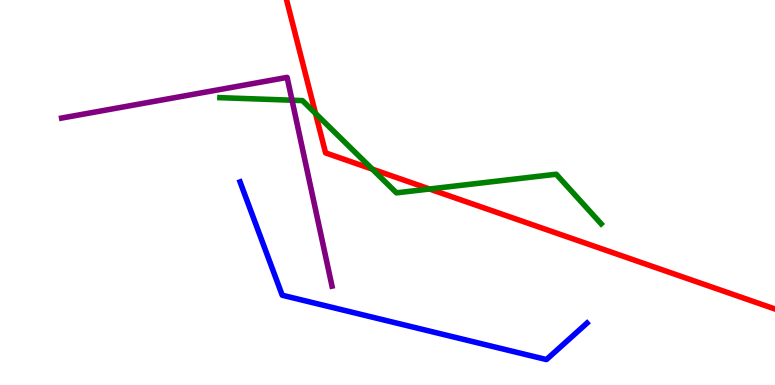[{'lines': ['blue', 'red'], 'intersections': []}, {'lines': ['green', 'red'], 'intersections': [{'x': 4.07, 'y': 7.05}, {'x': 4.8, 'y': 5.61}, {'x': 5.54, 'y': 5.09}]}, {'lines': ['purple', 'red'], 'intersections': []}, {'lines': ['blue', 'green'], 'intersections': []}, {'lines': ['blue', 'purple'], 'intersections': []}, {'lines': ['green', 'purple'], 'intersections': [{'x': 3.77, 'y': 7.4}]}]